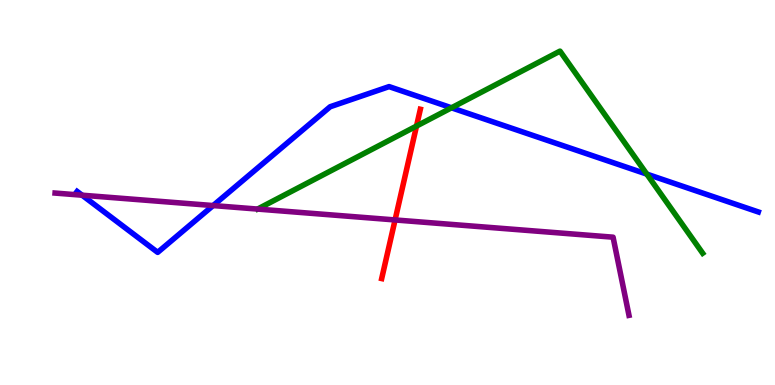[{'lines': ['blue', 'red'], 'intersections': []}, {'lines': ['green', 'red'], 'intersections': [{'x': 5.37, 'y': 6.73}]}, {'lines': ['purple', 'red'], 'intersections': [{'x': 5.1, 'y': 4.29}]}, {'lines': ['blue', 'green'], 'intersections': [{'x': 5.83, 'y': 7.2}, {'x': 8.35, 'y': 5.48}]}, {'lines': ['blue', 'purple'], 'intersections': [{'x': 1.06, 'y': 4.93}, {'x': 2.75, 'y': 4.66}]}, {'lines': ['green', 'purple'], 'intersections': []}]